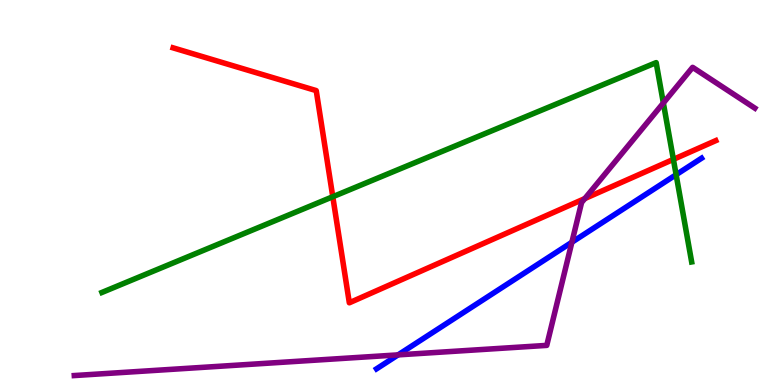[{'lines': ['blue', 'red'], 'intersections': []}, {'lines': ['green', 'red'], 'intersections': [{'x': 4.29, 'y': 4.89}, {'x': 8.69, 'y': 5.86}]}, {'lines': ['purple', 'red'], 'intersections': [{'x': 7.55, 'y': 4.84}]}, {'lines': ['blue', 'green'], 'intersections': [{'x': 8.72, 'y': 5.46}]}, {'lines': ['blue', 'purple'], 'intersections': [{'x': 5.14, 'y': 0.782}, {'x': 7.38, 'y': 3.71}]}, {'lines': ['green', 'purple'], 'intersections': [{'x': 8.56, 'y': 7.32}]}]